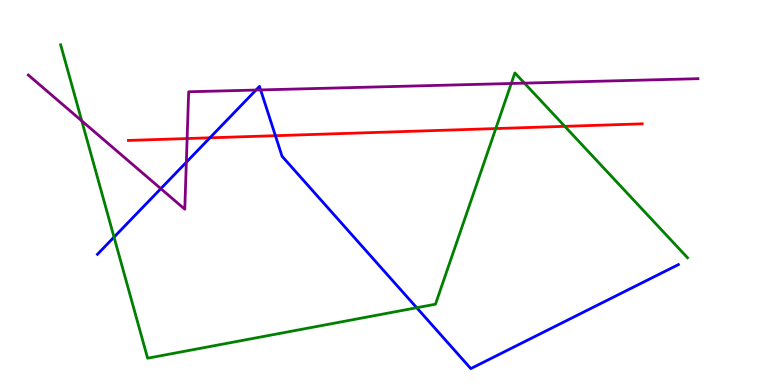[{'lines': ['blue', 'red'], 'intersections': [{'x': 2.71, 'y': 6.42}, {'x': 3.55, 'y': 6.48}]}, {'lines': ['green', 'red'], 'intersections': [{'x': 6.4, 'y': 6.66}, {'x': 7.29, 'y': 6.72}]}, {'lines': ['purple', 'red'], 'intersections': [{'x': 2.41, 'y': 6.4}]}, {'lines': ['blue', 'green'], 'intersections': [{'x': 1.47, 'y': 3.84}, {'x': 5.38, 'y': 2.01}]}, {'lines': ['blue', 'purple'], 'intersections': [{'x': 2.07, 'y': 5.1}, {'x': 2.4, 'y': 5.79}, {'x': 3.3, 'y': 7.66}, {'x': 3.36, 'y': 7.66}]}, {'lines': ['green', 'purple'], 'intersections': [{'x': 1.06, 'y': 6.86}, {'x': 6.6, 'y': 7.83}, {'x': 6.77, 'y': 7.84}]}]